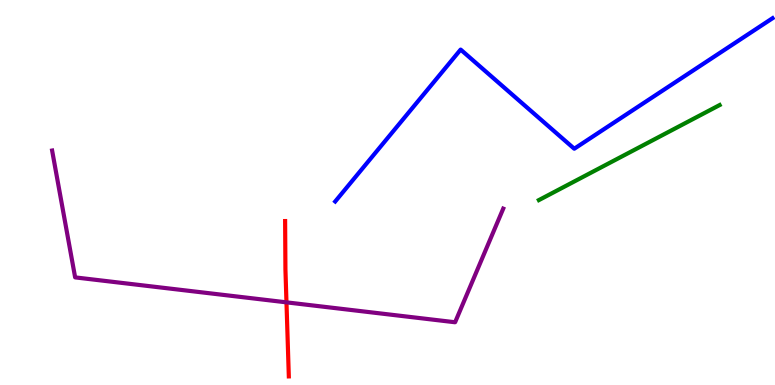[{'lines': ['blue', 'red'], 'intersections': []}, {'lines': ['green', 'red'], 'intersections': []}, {'lines': ['purple', 'red'], 'intersections': [{'x': 3.7, 'y': 2.15}]}, {'lines': ['blue', 'green'], 'intersections': []}, {'lines': ['blue', 'purple'], 'intersections': []}, {'lines': ['green', 'purple'], 'intersections': []}]